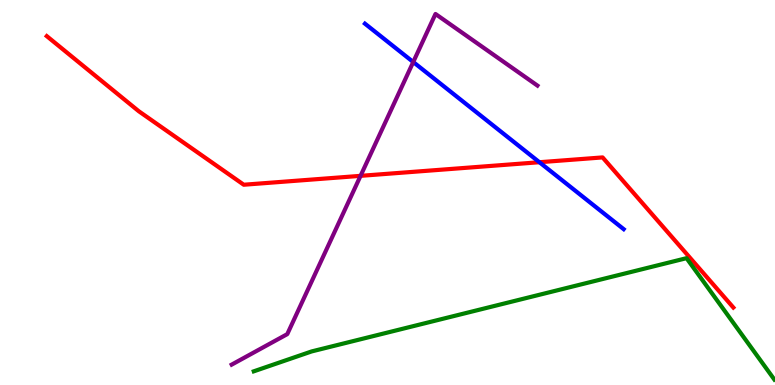[{'lines': ['blue', 'red'], 'intersections': [{'x': 6.96, 'y': 5.79}]}, {'lines': ['green', 'red'], 'intersections': []}, {'lines': ['purple', 'red'], 'intersections': [{'x': 4.65, 'y': 5.43}]}, {'lines': ['blue', 'green'], 'intersections': []}, {'lines': ['blue', 'purple'], 'intersections': [{'x': 5.33, 'y': 8.39}]}, {'lines': ['green', 'purple'], 'intersections': []}]